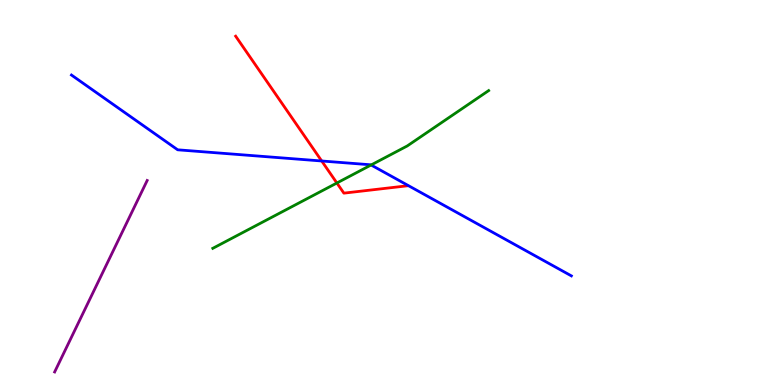[{'lines': ['blue', 'red'], 'intersections': [{'x': 4.15, 'y': 5.82}]}, {'lines': ['green', 'red'], 'intersections': [{'x': 4.35, 'y': 5.25}]}, {'lines': ['purple', 'red'], 'intersections': []}, {'lines': ['blue', 'green'], 'intersections': [{'x': 4.79, 'y': 5.71}]}, {'lines': ['blue', 'purple'], 'intersections': []}, {'lines': ['green', 'purple'], 'intersections': []}]